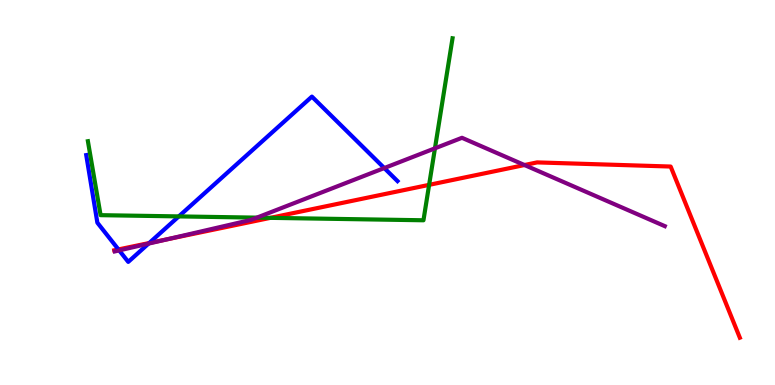[{'lines': ['blue', 'red'], 'intersections': [{'x': 1.53, 'y': 3.52}, {'x': 1.93, 'y': 3.69}]}, {'lines': ['green', 'red'], 'intersections': [{'x': 3.49, 'y': 4.34}, {'x': 5.54, 'y': 5.2}]}, {'lines': ['purple', 'red'], 'intersections': [{'x': 2.16, 'y': 3.79}, {'x': 6.77, 'y': 5.71}]}, {'lines': ['blue', 'green'], 'intersections': [{'x': 2.31, 'y': 4.38}]}, {'lines': ['blue', 'purple'], 'intersections': [{'x': 1.54, 'y': 3.5}, {'x': 1.92, 'y': 3.67}, {'x': 4.96, 'y': 5.64}]}, {'lines': ['green', 'purple'], 'intersections': [{'x': 3.31, 'y': 4.35}, {'x': 5.61, 'y': 6.15}]}]